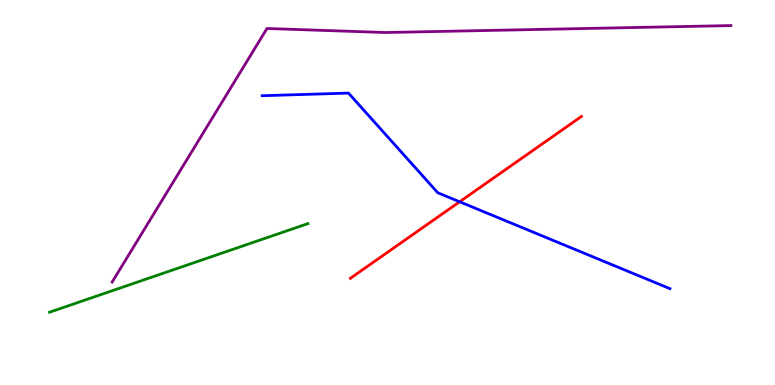[{'lines': ['blue', 'red'], 'intersections': [{'x': 5.93, 'y': 4.76}]}, {'lines': ['green', 'red'], 'intersections': []}, {'lines': ['purple', 'red'], 'intersections': []}, {'lines': ['blue', 'green'], 'intersections': []}, {'lines': ['blue', 'purple'], 'intersections': []}, {'lines': ['green', 'purple'], 'intersections': []}]